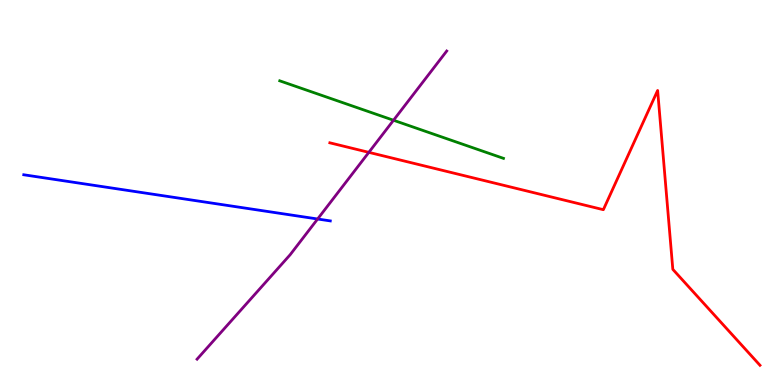[{'lines': ['blue', 'red'], 'intersections': []}, {'lines': ['green', 'red'], 'intersections': []}, {'lines': ['purple', 'red'], 'intersections': [{'x': 4.76, 'y': 6.04}]}, {'lines': ['blue', 'green'], 'intersections': []}, {'lines': ['blue', 'purple'], 'intersections': [{'x': 4.1, 'y': 4.31}]}, {'lines': ['green', 'purple'], 'intersections': [{'x': 5.08, 'y': 6.88}]}]